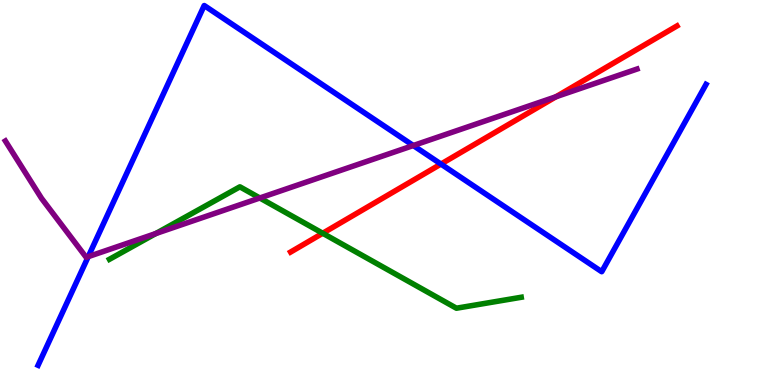[{'lines': ['blue', 'red'], 'intersections': [{'x': 5.69, 'y': 5.74}]}, {'lines': ['green', 'red'], 'intersections': [{'x': 4.16, 'y': 3.94}]}, {'lines': ['purple', 'red'], 'intersections': [{'x': 7.17, 'y': 7.49}]}, {'lines': ['blue', 'green'], 'intersections': []}, {'lines': ['blue', 'purple'], 'intersections': [{'x': 1.14, 'y': 3.33}, {'x': 5.33, 'y': 6.22}]}, {'lines': ['green', 'purple'], 'intersections': [{'x': 2.01, 'y': 3.93}, {'x': 3.35, 'y': 4.86}]}]